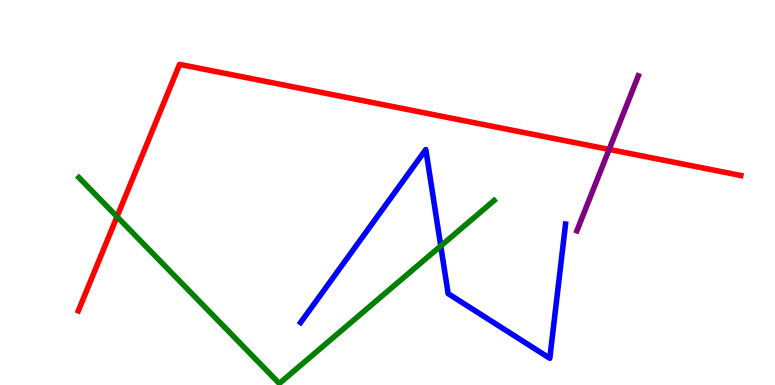[{'lines': ['blue', 'red'], 'intersections': []}, {'lines': ['green', 'red'], 'intersections': [{'x': 1.51, 'y': 4.37}]}, {'lines': ['purple', 'red'], 'intersections': [{'x': 7.86, 'y': 6.12}]}, {'lines': ['blue', 'green'], 'intersections': [{'x': 5.69, 'y': 3.61}]}, {'lines': ['blue', 'purple'], 'intersections': []}, {'lines': ['green', 'purple'], 'intersections': []}]